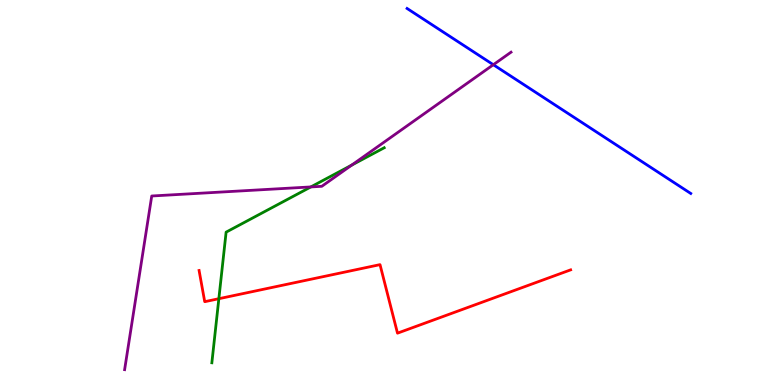[{'lines': ['blue', 'red'], 'intersections': []}, {'lines': ['green', 'red'], 'intersections': [{'x': 2.82, 'y': 2.24}]}, {'lines': ['purple', 'red'], 'intersections': []}, {'lines': ['blue', 'green'], 'intersections': []}, {'lines': ['blue', 'purple'], 'intersections': [{'x': 6.37, 'y': 8.32}]}, {'lines': ['green', 'purple'], 'intersections': [{'x': 4.01, 'y': 5.14}, {'x': 4.54, 'y': 5.71}]}]